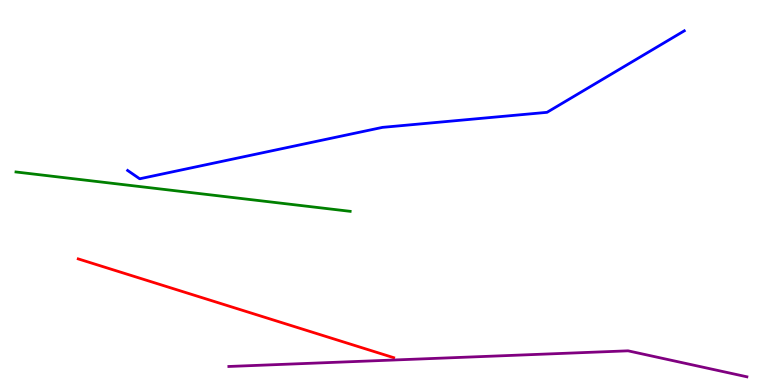[{'lines': ['blue', 'red'], 'intersections': []}, {'lines': ['green', 'red'], 'intersections': []}, {'lines': ['purple', 'red'], 'intersections': []}, {'lines': ['blue', 'green'], 'intersections': []}, {'lines': ['blue', 'purple'], 'intersections': []}, {'lines': ['green', 'purple'], 'intersections': []}]